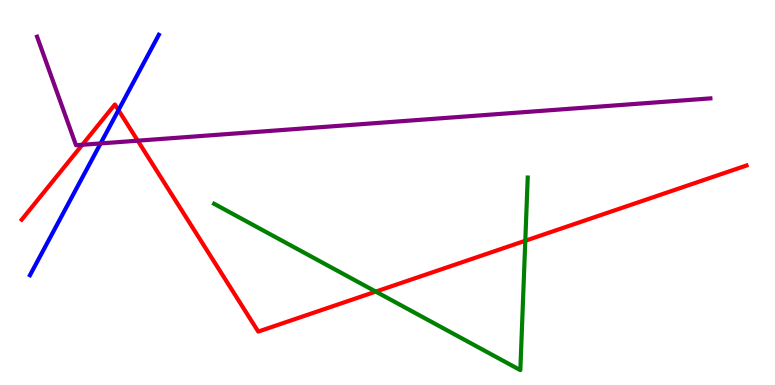[{'lines': ['blue', 'red'], 'intersections': [{'x': 1.53, 'y': 7.14}]}, {'lines': ['green', 'red'], 'intersections': [{'x': 4.85, 'y': 2.43}, {'x': 6.78, 'y': 3.75}]}, {'lines': ['purple', 'red'], 'intersections': [{'x': 1.06, 'y': 6.24}, {'x': 1.78, 'y': 6.35}]}, {'lines': ['blue', 'green'], 'intersections': []}, {'lines': ['blue', 'purple'], 'intersections': [{'x': 1.3, 'y': 6.27}]}, {'lines': ['green', 'purple'], 'intersections': []}]